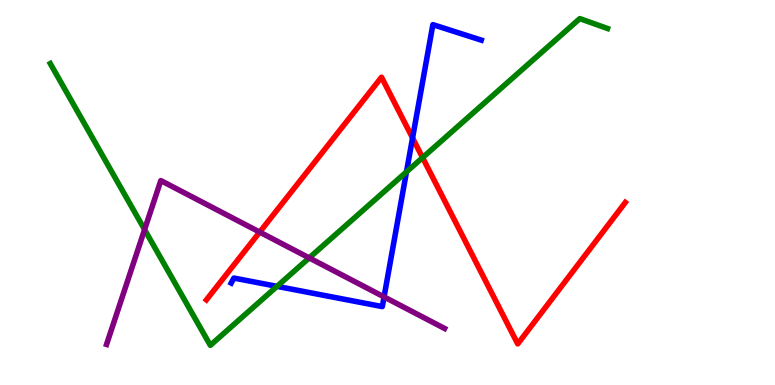[{'lines': ['blue', 'red'], 'intersections': [{'x': 5.32, 'y': 6.42}]}, {'lines': ['green', 'red'], 'intersections': [{'x': 5.45, 'y': 5.91}]}, {'lines': ['purple', 'red'], 'intersections': [{'x': 3.35, 'y': 3.97}]}, {'lines': ['blue', 'green'], 'intersections': [{'x': 3.57, 'y': 2.56}, {'x': 5.24, 'y': 5.54}]}, {'lines': ['blue', 'purple'], 'intersections': [{'x': 4.96, 'y': 2.29}]}, {'lines': ['green', 'purple'], 'intersections': [{'x': 1.87, 'y': 4.04}, {'x': 3.99, 'y': 3.3}]}]